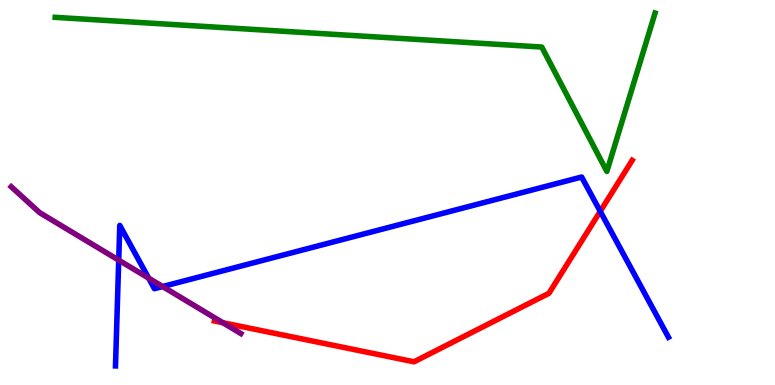[{'lines': ['blue', 'red'], 'intersections': [{'x': 7.75, 'y': 4.51}]}, {'lines': ['green', 'red'], 'intersections': []}, {'lines': ['purple', 'red'], 'intersections': [{'x': 2.88, 'y': 1.62}]}, {'lines': ['blue', 'green'], 'intersections': []}, {'lines': ['blue', 'purple'], 'intersections': [{'x': 1.53, 'y': 3.24}, {'x': 1.92, 'y': 2.78}, {'x': 2.1, 'y': 2.56}]}, {'lines': ['green', 'purple'], 'intersections': []}]